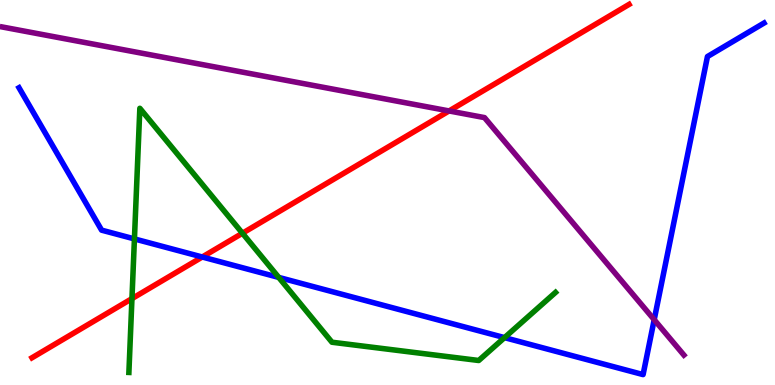[{'lines': ['blue', 'red'], 'intersections': [{'x': 2.61, 'y': 3.32}]}, {'lines': ['green', 'red'], 'intersections': [{'x': 1.7, 'y': 2.24}, {'x': 3.13, 'y': 3.94}]}, {'lines': ['purple', 'red'], 'intersections': [{'x': 5.79, 'y': 7.12}]}, {'lines': ['blue', 'green'], 'intersections': [{'x': 1.73, 'y': 3.79}, {'x': 3.6, 'y': 2.79}, {'x': 6.51, 'y': 1.23}]}, {'lines': ['blue', 'purple'], 'intersections': [{'x': 8.44, 'y': 1.7}]}, {'lines': ['green', 'purple'], 'intersections': []}]